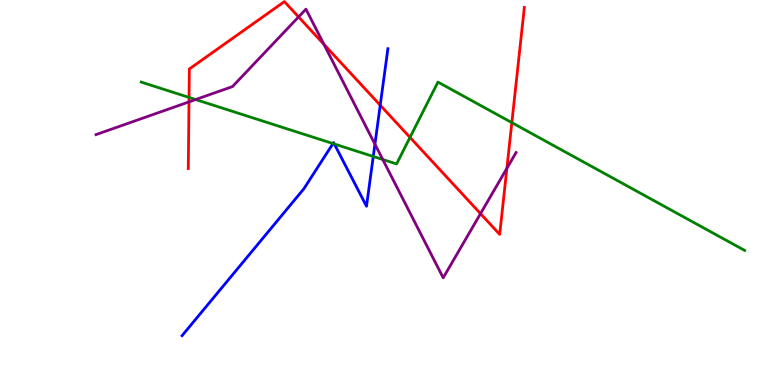[{'lines': ['blue', 'red'], 'intersections': [{'x': 4.91, 'y': 7.27}]}, {'lines': ['green', 'red'], 'intersections': [{'x': 2.44, 'y': 7.47}, {'x': 5.29, 'y': 6.43}, {'x': 6.6, 'y': 6.81}]}, {'lines': ['purple', 'red'], 'intersections': [{'x': 2.44, 'y': 7.35}, {'x': 3.85, 'y': 9.56}, {'x': 4.18, 'y': 8.85}, {'x': 6.2, 'y': 4.45}, {'x': 6.54, 'y': 5.63}]}, {'lines': ['blue', 'green'], 'intersections': [{'x': 4.3, 'y': 6.27}, {'x': 4.31, 'y': 6.26}, {'x': 4.82, 'y': 5.94}]}, {'lines': ['blue', 'purple'], 'intersections': [{'x': 4.84, 'y': 6.25}]}, {'lines': ['green', 'purple'], 'intersections': [{'x': 2.52, 'y': 7.41}, {'x': 4.94, 'y': 5.86}]}]